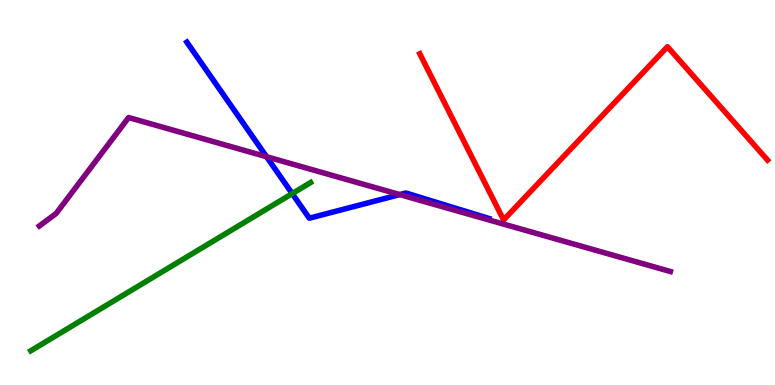[{'lines': ['blue', 'red'], 'intersections': []}, {'lines': ['green', 'red'], 'intersections': []}, {'lines': ['purple', 'red'], 'intersections': []}, {'lines': ['blue', 'green'], 'intersections': [{'x': 3.77, 'y': 4.97}]}, {'lines': ['blue', 'purple'], 'intersections': [{'x': 3.44, 'y': 5.93}, {'x': 5.16, 'y': 4.95}]}, {'lines': ['green', 'purple'], 'intersections': []}]